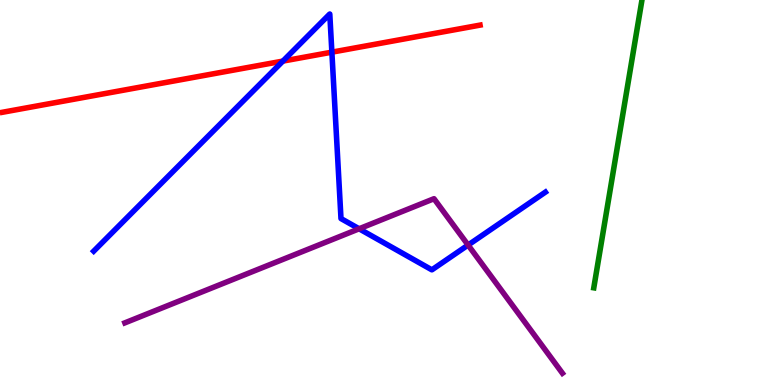[{'lines': ['blue', 'red'], 'intersections': [{'x': 3.65, 'y': 8.41}, {'x': 4.28, 'y': 8.65}]}, {'lines': ['green', 'red'], 'intersections': []}, {'lines': ['purple', 'red'], 'intersections': []}, {'lines': ['blue', 'green'], 'intersections': []}, {'lines': ['blue', 'purple'], 'intersections': [{'x': 4.63, 'y': 4.06}, {'x': 6.04, 'y': 3.64}]}, {'lines': ['green', 'purple'], 'intersections': []}]